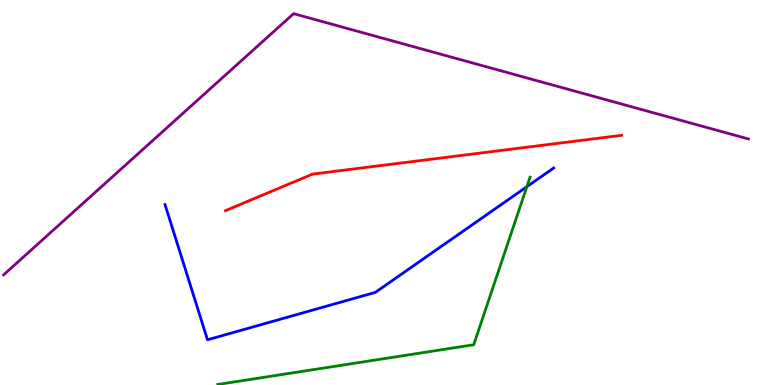[{'lines': ['blue', 'red'], 'intersections': []}, {'lines': ['green', 'red'], 'intersections': []}, {'lines': ['purple', 'red'], 'intersections': []}, {'lines': ['blue', 'green'], 'intersections': [{'x': 6.8, 'y': 5.15}]}, {'lines': ['blue', 'purple'], 'intersections': []}, {'lines': ['green', 'purple'], 'intersections': []}]